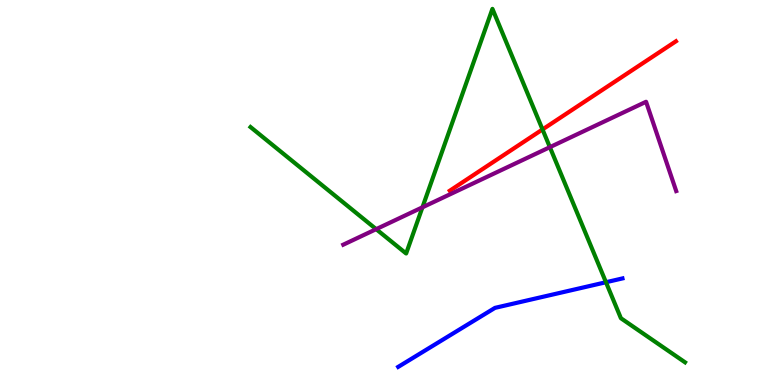[{'lines': ['blue', 'red'], 'intersections': []}, {'lines': ['green', 'red'], 'intersections': [{'x': 7.0, 'y': 6.64}]}, {'lines': ['purple', 'red'], 'intersections': []}, {'lines': ['blue', 'green'], 'intersections': [{'x': 7.82, 'y': 2.67}]}, {'lines': ['blue', 'purple'], 'intersections': []}, {'lines': ['green', 'purple'], 'intersections': [{'x': 4.85, 'y': 4.05}, {'x': 5.45, 'y': 4.62}, {'x': 7.1, 'y': 6.18}]}]